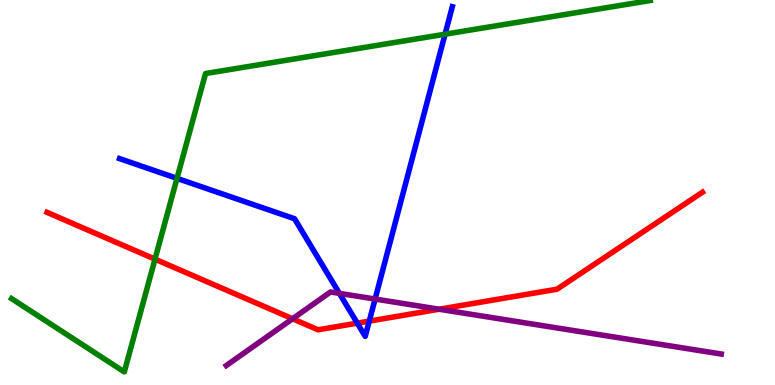[{'lines': ['blue', 'red'], 'intersections': [{'x': 4.61, 'y': 1.61}, {'x': 4.76, 'y': 1.66}]}, {'lines': ['green', 'red'], 'intersections': [{'x': 2.0, 'y': 3.27}]}, {'lines': ['purple', 'red'], 'intersections': [{'x': 3.77, 'y': 1.72}, {'x': 5.67, 'y': 1.97}]}, {'lines': ['blue', 'green'], 'intersections': [{'x': 2.28, 'y': 5.37}, {'x': 5.74, 'y': 9.11}]}, {'lines': ['blue', 'purple'], 'intersections': [{'x': 4.38, 'y': 2.38}, {'x': 4.84, 'y': 2.23}]}, {'lines': ['green', 'purple'], 'intersections': []}]